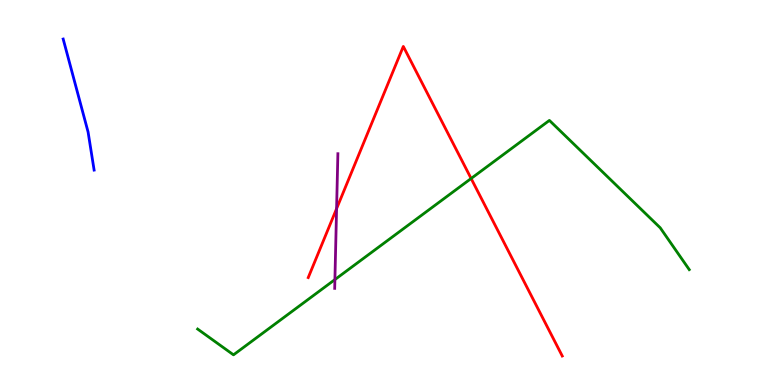[{'lines': ['blue', 'red'], 'intersections': []}, {'lines': ['green', 'red'], 'intersections': [{'x': 6.08, 'y': 5.36}]}, {'lines': ['purple', 'red'], 'intersections': [{'x': 4.34, 'y': 4.58}]}, {'lines': ['blue', 'green'], 'intersections': []}, {'lines': ['blue', 'purple'], 'intersections': []}, {'lines': ['green', 'purple'], 'intersections': [{'x': 4.32, 'y': 2.74}]}]